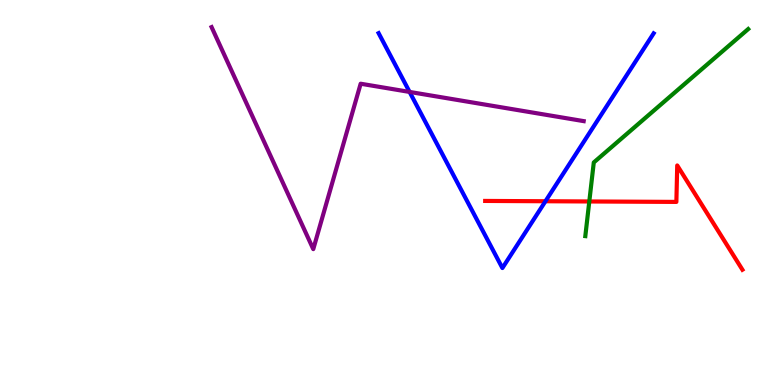[{'lines': ['blue', 'red'], 'intersections': [{'x': 7.04, 'y': 4.77}]}, {'lines': ['green', 'red'], 'intersections': [{'x': 7.6, 'y': 4.77}]}, {'lines': ['purple', 'red'], 'intersections': []}, {'lines': ['blue', 'green'], 'intersections': []}, {'lines': ['blue', 'purple'], 'intersections': [{'x': 5.29, 'y': 7.61}]}, {'lines': ['green', 'purple'], 'intersections': []}]